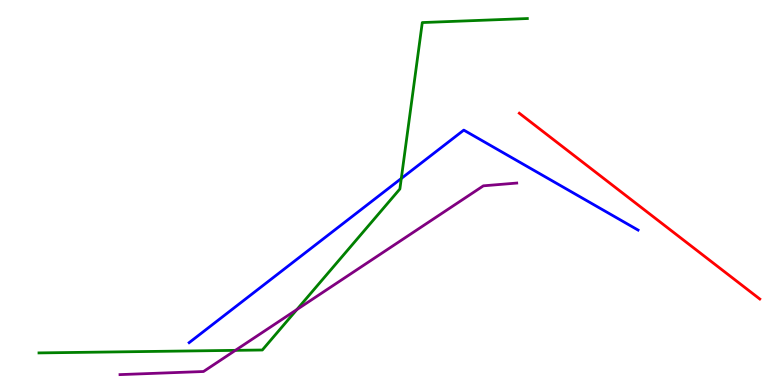[{'lines': ['blue', 'red'], 'intersections': []}, {'lines': ['green', 'red'], 'intersections': []}, {'lines': ['purple', 'red'], 'intersections': []}, {'lines': ['blue', 'green'], 'intersections': [{'x': 5.18, 'y': 5.36}]}, {'lines': ['blue', 'purple'], 'intersections': []}, {'lines': ['green', 'purple'], 'intersections': [{'x': 3.04, 'y': 0.9}, {'x': 3.83, 'y': 1.96}]}]